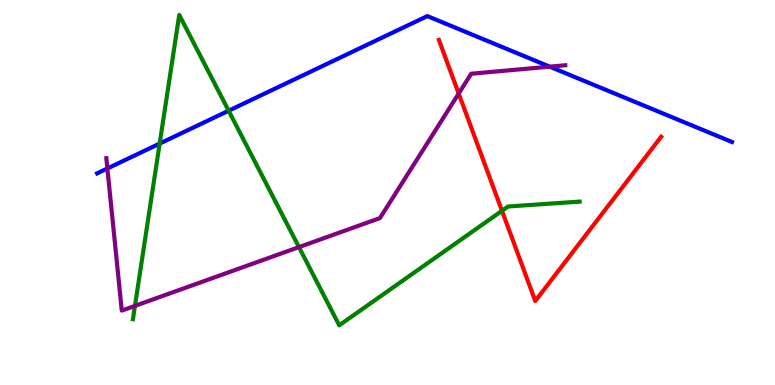[{'lines': ['blue', 'red'], 'intersections': []}, {'lines': ['green', 'red'], 'intersections': [{'x': 6.48, 'y': 4.52}]}, {'lines': ['purple', 'red'], 'intersections': [{'x': 5.92, 'y': 7.57}]}, {'lines': ['blue', 'green'], 'intersections': [{'x': 2.06, 'y': 6.27}, {'x': 2.95, 'y': 7.12}]}, {'lines': ['blue', 'purple'], 'intersections': [{'x': 1.39, 'y': 5.62}, {'x': 7.09, 'y': 8.27}]}, {'lines': ['green', 'purple'], 'intersections': [{'x': 1.74, 'y': 2.06}, {'x': 3.86, 'y': 3.58}]}]